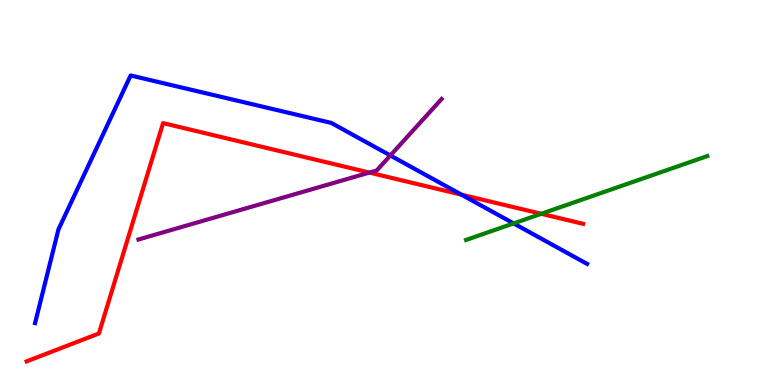[{'lines': ['blue', 'red'], 'intersections': [{'x': 5.95, 'y': 4.94}]}, {'lines': ['green', 'red'], 'intersections': [{'x': 6.98, 'y': 4.45}]}, {'lines': ['purple', 'red'], 'intersections': [{'x': 4.77, 'y': 5.52}]}, {'lines': ['blue', 'green'], 'intersections': [{'x': 6.63, 'y': 4.2}]}, {'lines': ['blue', 'purple'], 'intersections': [{'x': 5.04, 'y': 5.96}]}, {'lines': ['green', 'purple'], 'intersections': []}]